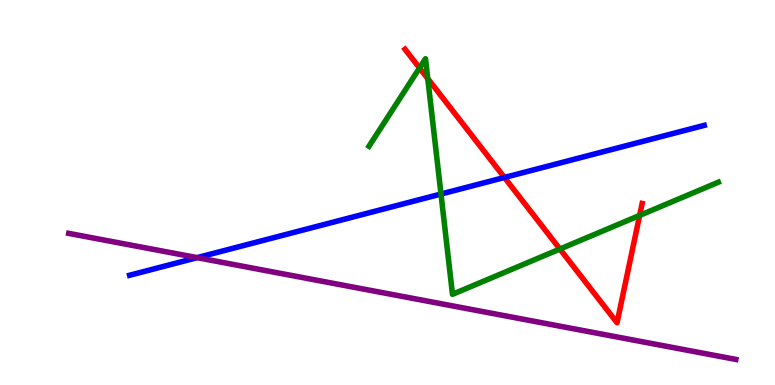[{'lines': ['blue', 'red'], 'intersections': [{'x': 6.51, 'y': 5.39}]}, {'lines': ['green', 'red'], 'intersections': [{'x': 5.41, 'y': 8.23}, {'x': 5.52, 'y': 7.96}, {'x': 7.22, 'y': 3.53}, {'x': 8.25, 'y': 4.4}]}, {'lines': ['purple', 'red'], 'intersections': []}, {'lines': ['blue', 'green'], 'intersections': [{'x': 5.69, 'y': 4.96}]}, {'lines': ['blue', 'purple'], 'intersections': [{'x': 2.54, 'y': 3.31}]}, {'lines': ['green', 'purple'], 'intersections': []}]